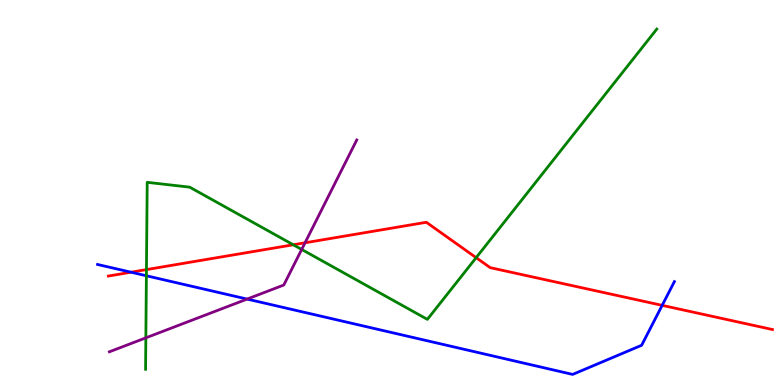[{'lines': ['blue', 'red'], 'intersections': [{'x': 1.69, 'y': 2.93}, {'x': 8.54, 'y': 2.07}]}, {'lines': ['green', 'red'], 'intersections': [{'x': 1.89, 'y': 3.0}, {'x': 3.78, 'y': 3.64}, {'x': 6.14, 'y': 3.31}]}, {'lines': ['purple', 'red'], 'intersections': [{'x': 3.94, 'y': 3.69}]}, {'lines': ['blue', 'green'], 'intersections': [{'x': 1.89, 'y': 2.84}]}, {'lines': ['blue', 'purple'], 'intersections': [{'x': 3.19, 'y': 2.23}]}, {'lines': ['green', 'purple'], 'intersections': [{'x': 1.88, 'y': 1.22}, {'x': 3.89, 'y': 3.52}]}]